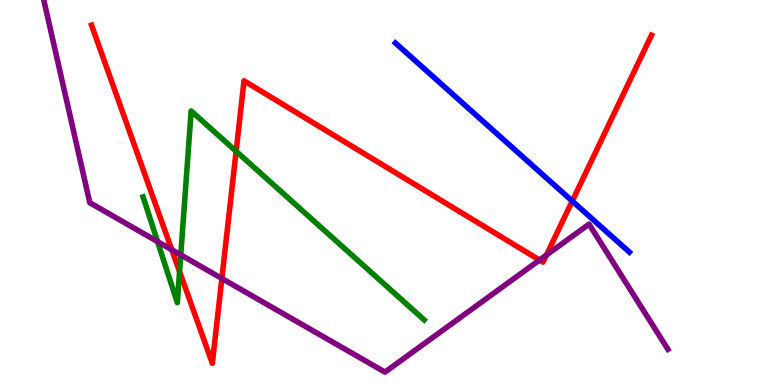[{'lines': ['blue', 'red'], 'intersections': [{'x': 7.38, 'y': 4.78}]}, {'lines': ['green', 'red'], 'intersections': [{'x': 2.32, 'y': 2.95}, {'x': 3.05, 'y': 6.07}]}, {'lines': ['purple', 'red'], 'intersections': [{'x': 2.22, 'y': 3.51}, {'x': 2.86, 'y': 2.77}, {'x': 6.96, 'y': 3.25}, {'x': 7.05, 'y': 3.38}]}, {'lines': ['blue', 'green'], 'intersections': []}, {'lines': ['blue', 'purple'], 'intersections': []}, {'lines': ['green', 'purple'], 'intersections': [{'x': 2.03, 'y': 3.72}, {'x': 2.33, 'y': 3.38}]}]